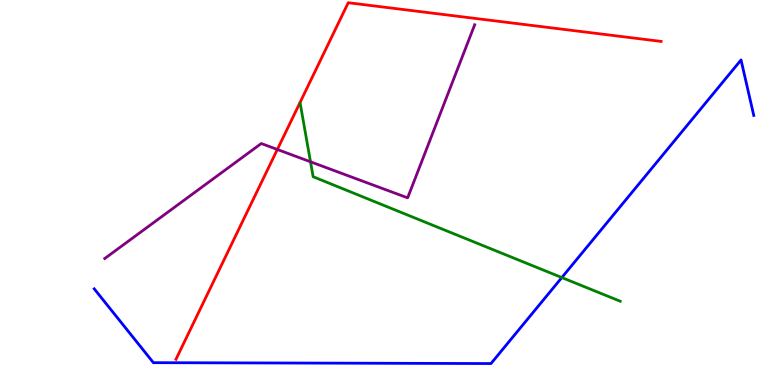[{'lines': ['blue', 'red'], 'intersections': []}, {'lines': ['green', 'red'], 'intersections': []}, {'lines': ['purple', 'red'], 'intersections': [{'x': 3.58, 'y': 6.12}]}, {'lines': ['blue', 'green'], 'intersections': [{'x': 7.25, 'y': 2.79}]}, {'lines': ['blue', 'purple'], 'intersections': []}, {'lines': ['green', 'purple'], 'intersections': [{'x': 4.01, 'y': 5.8}]}]